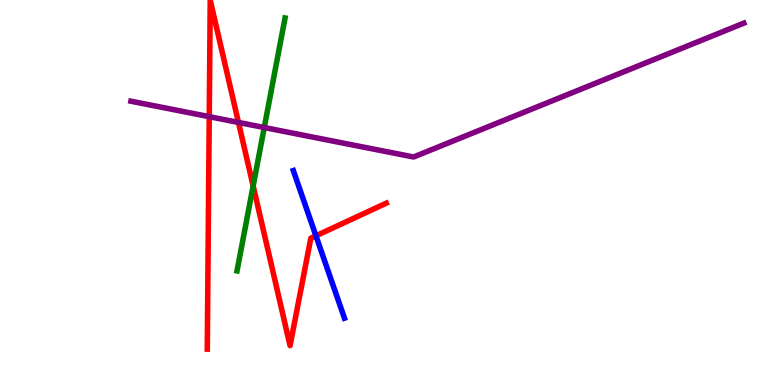[{'lines': ['blue', 'red'], 'intersections': [{'x': 4.08, 'y': 3.87}]}, {'lines': ['green', 'red'], 'intersections': [{'x': 3.27, 'y': 5.17}]}, {'lines': ['purple', 'red'], 'intersections': [{'x': 2.7, 'y': 6.97}, {'x': 3.08, 'y': 6.82}]}, {'lines': ['blue', 'green'], 'intersections': []}, {'lines': ['blue', 'purple'], 'intersections': []}, {'lines': ['green', 'purple'], 'intersections': [{'x': 3.41, 'y': 6.69}]}]